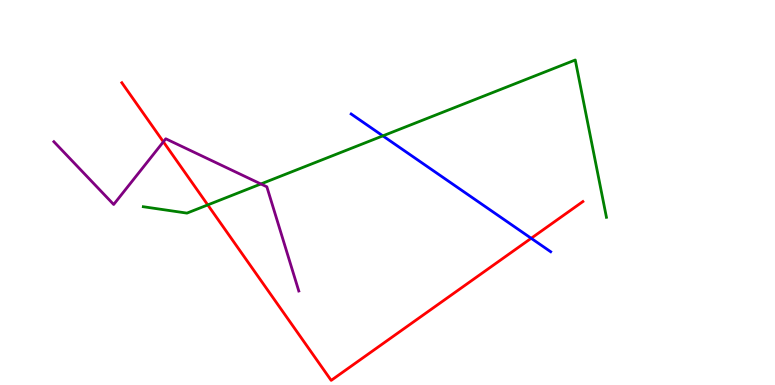[{'lines': ['blue', 'red'], 'intersections': [{'x': 6.85, 'y': 3.81}]}, {'lines': ['green', 'red'], 'intersections': [{'x': 2.68, 'y': 4.68}]}, {'lines': ['purple', 'red'], 'intersections': [{'x': 2.11, 'y': 6.32}]}, {'lines': ['blue', 'green'], 'intersections': [{'x': 4.94, 'y': 6.47}]}, {'lines': ['blue', 'purple'], 'intersections': []}, {'lines': ['green', 'purple'], 'intersections': [{'x': 3.37, 'y': 5.22}]}]